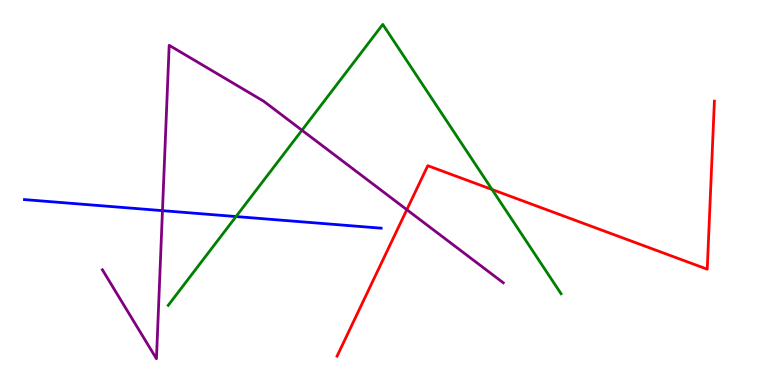[{'lines': ['blue', 'red'], 'intersections': []}, {'lines': ['green', 'red'], 'intersections': [{'x': 6.35, 'y': 5.08}]}, {'lines': ['purple', 'red'], 'intersections': [{'x': 5.25, 'y': 4.55}]}, {'lines': ['blue', 'green'], 'intersections': [{'x': 3.05, 'y': 4.38}]}, {'lines': ['blue', 'purple'], 'intersections': [{'x': 2.1, 'y': 4.53}]}, {'lines': ['green', 'purple'], 'intersections': [{'x': 3.9, 'y': 6.62}]}]